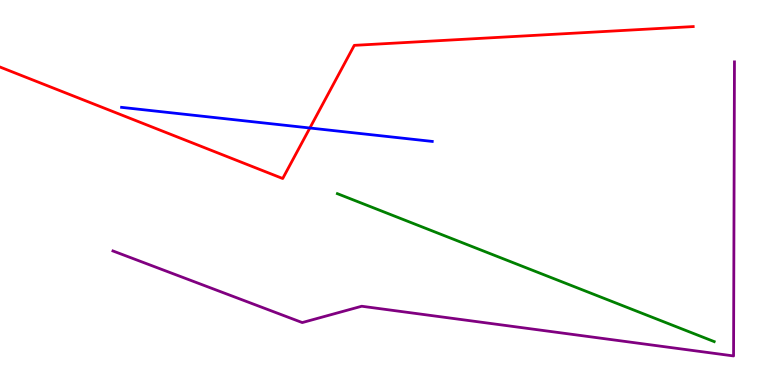[{'lines': ['blue', 'red'], 'intersections': [{'x': 4.0, 'y': 6.68}]}, {'lines': ['green', 'red'], 'intersections': []}, {'lines': ['purple', 'red'], 'intersections': []}, {'lines': ['blue', 'green'], 'intersections': []}, {'lines': ['blue', 'purple'], 'intersections': []}, {'lines': ['green', 'purple'], 'intersections': []}]